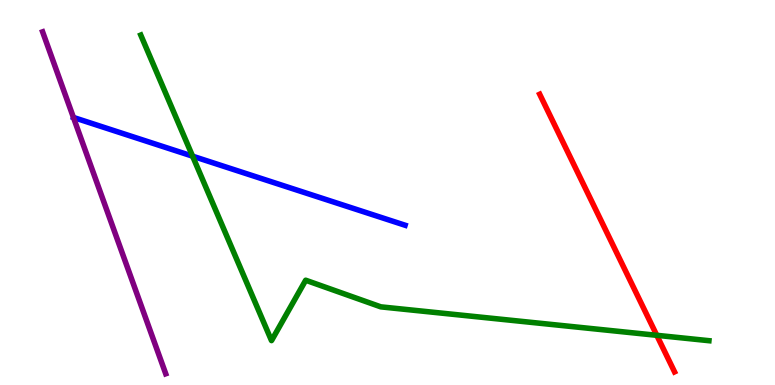[{'lines': ['blue', 'red'], 'intersections': []}, {'lines': ['green', 'red'], 'intersections': [{'x': 8.47, 'y': 1.29}]}, {'lines': ['purple', 'red'], 'intersections': []}, {'lines': ['blue', 'green'], 'intersections': [{'x': 2.49, 'y': 5.94}]}, {'lines': ['blue', 'purple'], 'intersections': []}, {'lines': ['green', 'purple'], 'intersections': []}]